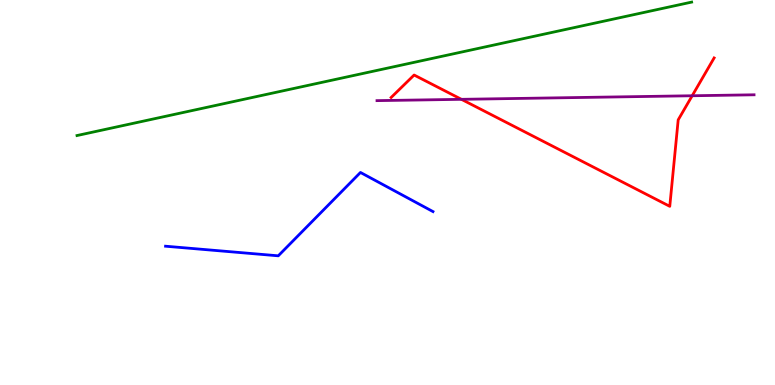[{'lines': ['blue', 'red'], 'intersections': []}, {'lines': ['green', 'red'], 'intersections': []}, {'lines': ['purple', 'red'], 'intersections': [{'x': 5.95, 'y': 7.42}, {'x': 8.93, 'y': 7.51}]}, {'lines': ['blue', 'green'], 'intersections': []}, {'lines': ['blue', 'purple'], 'intersections': []}, {'lines': ['green', 'purple'], 'intersections': []}]